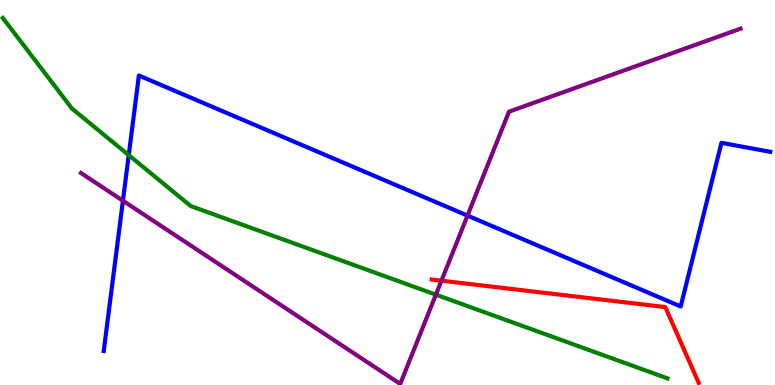[{'lines': ['blue', 'red'], 'intersections': []}, {'lines': ['green', 'red'], 'intersections': []}, {'lines': ['purple', 'red'], 'intersections': [{'x': 5.7, 'y': 2.71}]}, {'lines': ['blue', 'green'], 'intersections': [{'x': 1.66, 'y': 5.97}]}, {'lines': ['blue', 'purple'], 'intersections': [{'x': 1.59, 'y': 4.79}, {'x': 6.03, 'y': 4.4}]}, {'lines': ['green', 'purple'], 'intersections': [{'x': 5.62, 'y': 2.35}]}]